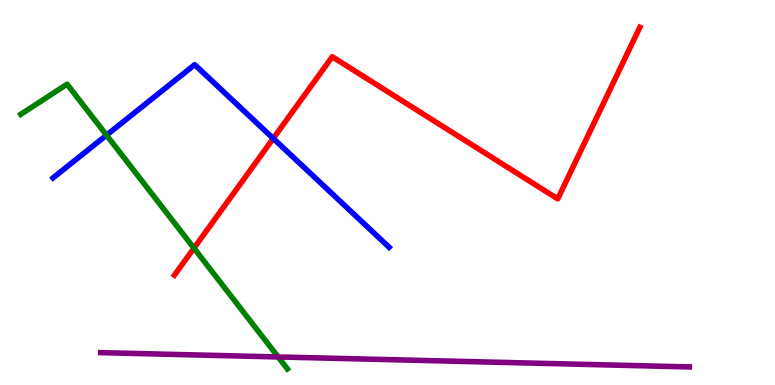[{'lines': ['blue', 'red'], 'intersections': [{'x': 3.53, 'y': 6.4}]}, {'lines': ['green', 'red'], 'intersections': [{'x': 2.5, 'y': 3.55}]}, {'lines': ['purple', 'red'], 'intersections': []}, {'lines': ['blue', 'green'], 'intersections': [{'x': 1.37, 'y': 6.49}]}, {'lines': ['blue', 'purple'], 'intersections': []}, {'lines': ['green', 'purple'], 'intersections': [{'x': 3.59, 'y': 0.729}]}]